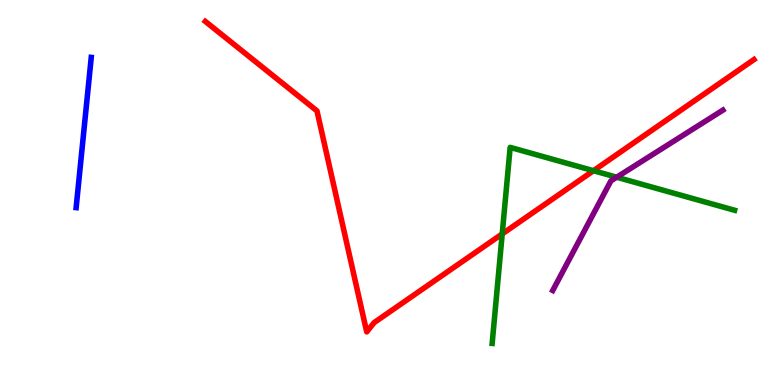[{'lines': ['blue', 'red'], 'intersections': []}, {'lines': ['green', 'red'], 'intersections': [{'x': 6.48, 'y': 3.92}, {'x': 7.66, 'y': 5.57}]}, {'lines': ['purple', 'red'], 'intersections': []}, {'lines': ['blue', 'green'], 'intersections': []}, {'lines': ['blue', 'purple'], 'intersections': []}, {'lines': ['green', 'purple'], 'intersections': [{'x': 7.96, 'y': 5.4}]}]